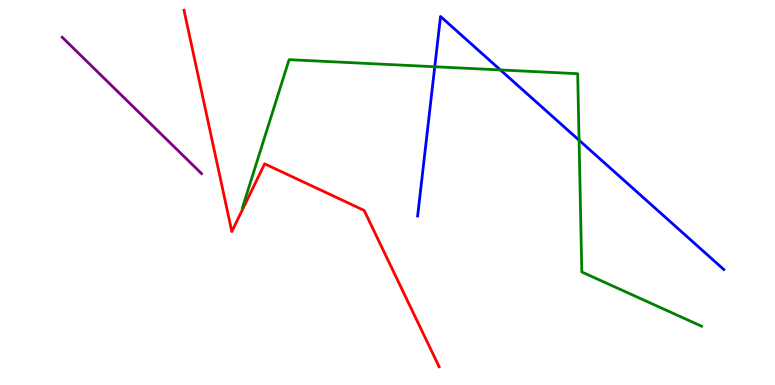[{'lines': ['blue', 'red'], 'intersections': []}, {'lines': ['green', 'red'], 'intersections': []}, {'lines': ['purple', 'red'], 'intersections': []}, {'lines': ['blue', 'green'], 'intersections': [{'x': 5.61, 'y': 8.27}, {'x': 6.46, 'y': 8.18}, {'x': 7.47, 'y': 6.36}]}, {'lines': ['blue', 'purple'], 'intersections': []}, {'lines': ['green', 'purple'], 'intersections': []}]